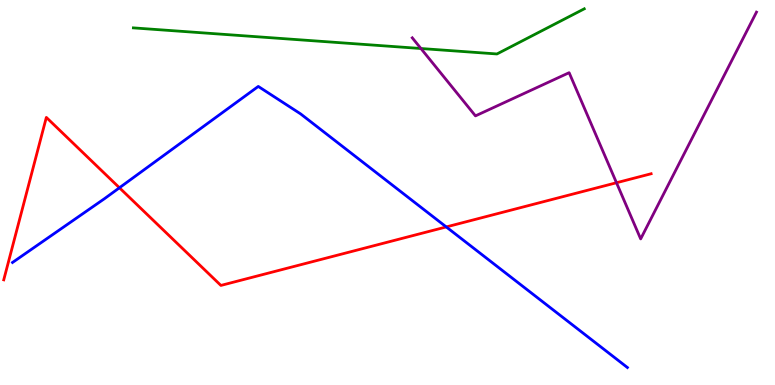[{'lines': ['blue', 'red'], 'intersections': [{'x': 1.54, 'y': 5.12}, {'x': 5.76, 'y': 4.11}]}, {'lines': ['green', 'red'], 'intersections': []}, {'lines': ['purple', 'red'], 'intersections': [{'x': 7.95, 'y': 5.25}]}, {'lines': ['blue', 'green'], 'intersections': []}, {'lines': ['blue', 'purple'], 'intersections': []}, {'lines': ['green', 'purple'], 'intersections': [{'x': 5.43, 'y': 8.74}]}]